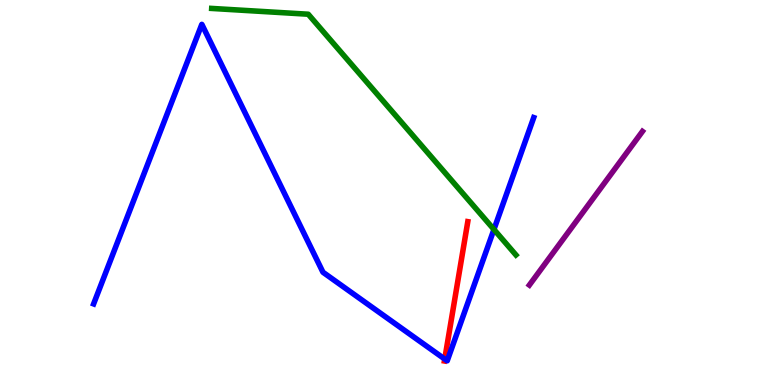[{'lines': ['blue', 'red'], 'intersections': [{'x': 5.74, 'y': 0.674}]}, {'lines': ['green', 'red'], 'intersections': []}, {'lines': ['purple', 'red'], 'intersections': []}, {'lines': ['blue', 'green'], 'intersections': [{'x': 6.37, 'y': 4.04}]}, {'lines': ['blue', 'purple'], 'intersections': []}, {'lines': ['green', 'purple'], 'intersections': []}]